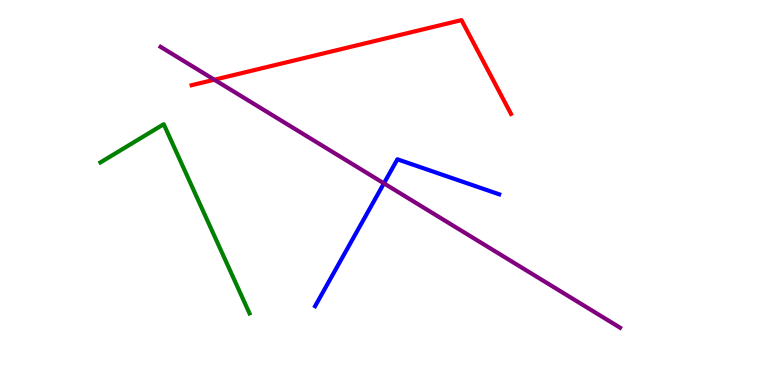[{'lines': ['blue', 'red'], 'intersections': []}, {'lines': ['green', 'red'], 'intersections': []}, {'lines': ['purple', 'red'], 'intersections': [{'x': 2.77, 'y': 7.93}]}, {'lines': ['blue', 'green'], 'intersections': []}, {'lines': ['blue', 'purple'], 'intersections': [{'x': 4.95, 'y': 5.24}]}, {'lines': ['green', 'purple'], 'intersections': []}]